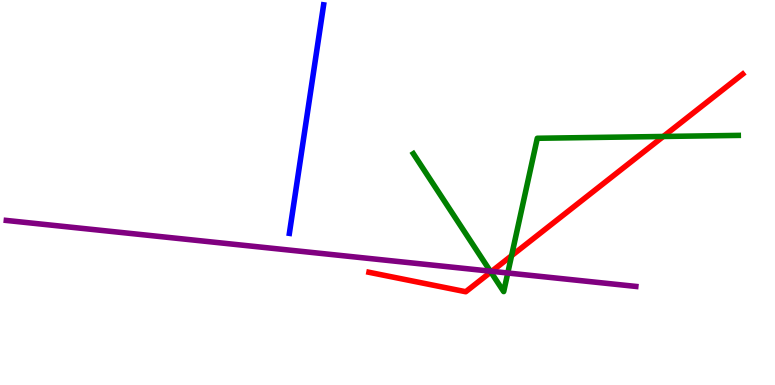[{'lines': ['blue', 'red'], 'intersections': []}, {'lines': ['green', 'red'], 'intersections': [{'x': 6.33, 'y': 2.94}, {'x': 6.6, 'y': 3.36}, {'x': 8.56, 'y': 6.46}]}, {'lines': ['purple', 'red'], 'intersections': [{'x': 6.34, 'y': 2.95}]}, {'lines': ['blue', 'green'], 'intersections': []}, {'lines': ['blue', 'purple'], 'intersections': []}, {'lines': ['green', 'purple'], 'intersections': [{'x': 6.33, 'y': 2.96}, {'x': 6.55, 'y': 2.91}]}]